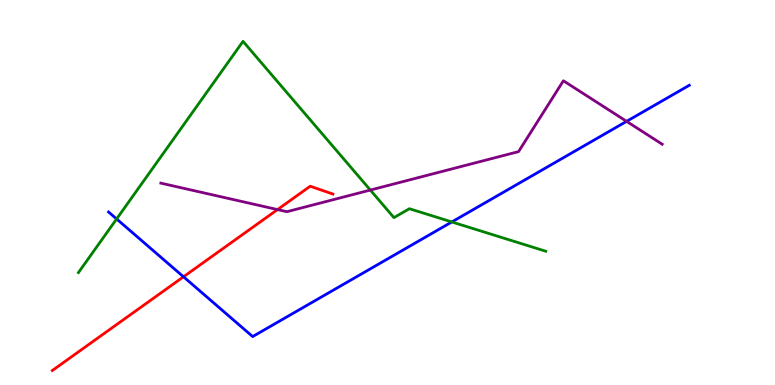[{'lines': ['blue', 'red'], 'intersections': [{'x': 2.37, 'y': 2.81}]}, {'lines': ['green', 'red'], 'intersections': []}, {'lines': ['purple', 'red'], 'intersections': [{'x': 3.58, 'y': 4.56}]}, {'lines': ['blue', 'green'], 'intersections': [{'x': 1.5, 'y': 4.31}, {'x': 5.83, 'y': 4.24}]}, {'lines': ['blue', 'purple'], 'intersections': [{'x': 8.09, 'y': 6.85}]}, {'lines': ['green', 'purple'], 'intersections': [{'x': 4.78, 'y': 5.06}]}]